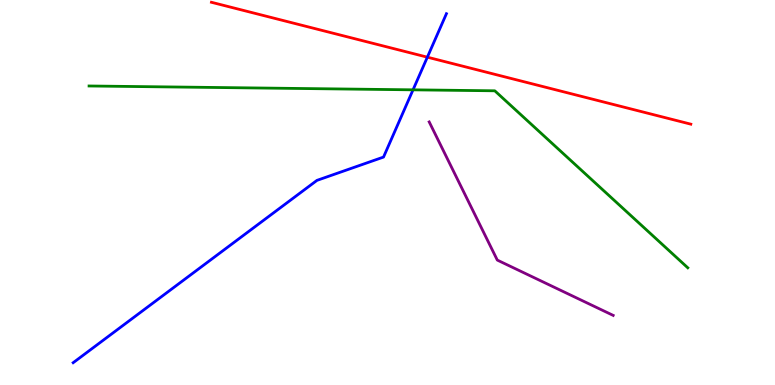[{'lines': ['blue', 'red'], 'intersections': [{'x': 5.51, 'y': 8.51}]}, {'lines': ['green', 'red'], 'intersections': []}, {'lines': ['purple', 'red'], 'intersections': []}, {'lines': ['blue', 'green'], 'intersections': [{'x': 5.33, 'y': 7.67}]}, {'lines': ['blue', 'purple'], 'intersections': []}, {'lines': ['green', 'purple'], 'intersections': []}]